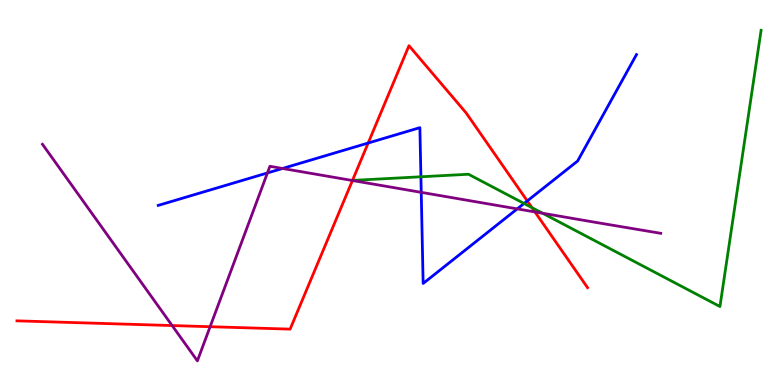[{'lines': ['blue', 'red'], 'intersections': [{'x': 4.75, 'y': 6.29}, {'x': 6.8, 'y': 4.78}]}, {'lines': ['green', 'red'], 'intersections': [{'x': 6.86, 'y': 4.61}]}, {'lines': ['purple', 'red'], 'intersections': [{'x': 2.22, 'y': 1.54}, {'x': 2.71, 'y': 1.51}, {'x': 4.55, 'y': 5.31}, {'x': 6.9, 'y': 4.5}]}, {'lines': ['blue', 'green'], 'intersections': [{'x': 5.43, 'y': 5.41}, {'x': 6.76, 'y': 4.71}]}, {'lines': ['blue', 'purple'], 'intersections': [{'x': 3.45, 'y': 5.51}, {'x': 3.65, 'y': 5.62}, {'x': 5.44, 'y': 5.0}, {'x': 6.67, 'y': 4.57}]}, {'lines': ['green', 'purple'], 'intersections': [{'x': 7.0, 'y': 4.46}]}]